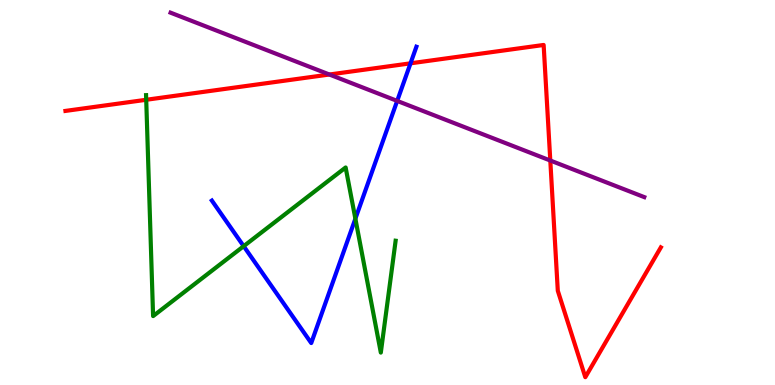[{'lines': ['blue', 'red'], 'intersections': [{'x': 5.3, 'y': 8.36}]}, {'lines': ['green', 'red'], 'intersections': [{'x': 1.89, 'y': 7.41}]}, {'lines': ['purple', 'red'], 'intersections': [{'x': 4.25, 'y': 8.06}, {'x': 7.1, 'y': 5.83}]}, {'lines': ['blue', 'green'], 'intersections': [{'x': 3.14, 'y': 3.61}, {'x': 4.59, 'y': 4.32}]}, {'lines': ['blue', 'purple'], 'intersections': [{'x': 5.12, 'y': 7.38}]}, {'lines': ['green', 'purple'], 'intersections': []}]